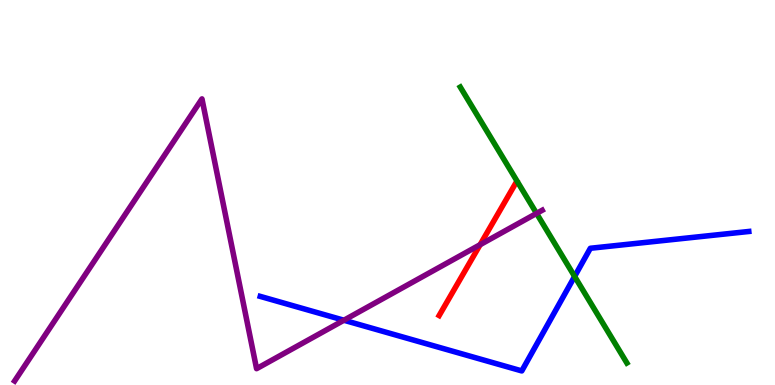[{'lines': ['blue', 'red'], 'intersections': []}, {'lines': ['green', 'red'], 'intersections': []}, {'lines': ['purple', 'red'], 'intersections': [{'x': 6.2, 'y': 3.64}]}, {'lines': ['blue', 'green'], 'intersections': [{'x': 7.41, 'y': 2.82}]}, {'lines': ['blue', 'purple'], 'intersections': [{'x': 4.44, 'y': 1.68}]}, {'lines': ['green', 'purple'], 'intersections': [{'x': 6.92, 'y': 4.46}]}]